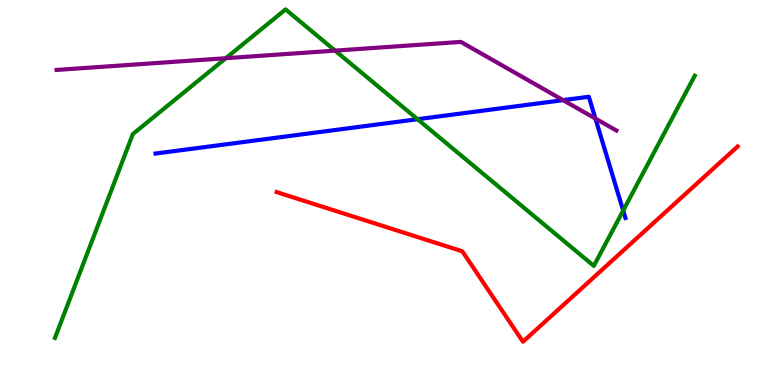[{'lines': ['blue', 'red'], 'intersections': []}, {'lines': ['green', 'red'], 'intersections': []}, {'lines': ['purple', 'red'], 'intersections': []}, {'lines': ['blue', 'green'], 'intersections': [{'x': 5.39, 'y': 6.9}, {'x': 8.04, 'y': 4.53}]}, {'lines': ['blue', 'purple'], 'intersections': [{'x': 7.27, 'y': 7.4}, {'x': 7.68, 'y': 6.92}]}, {'lines': ['green', 'purple'], 'intersections': [{'x': 2.91, 'y': 8.49}, {'x': 4.32, 'y': 8.68}]}]